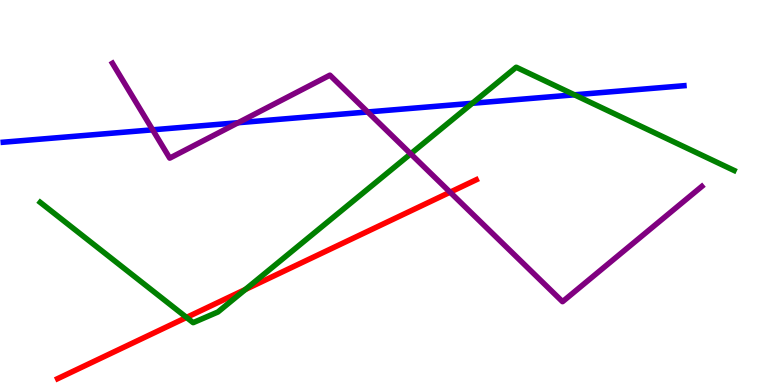[{'lines': ['blue', 'red'], 'intersections': []}, {'lines': ['green', 'red'], 'intersections': [{'x': 2.41, 'y': 1.76}, {'x': 3.17, 'y': 2.48}]}, {'lines': ['purple', 'red'], 'intersections': [{'x': 5.81, 'y': 5.01}]}, {'lines': ['blue', 'green'], 'intersections': [{'x': 6.09, 'y': 7.32}, {'x': 7.41, 'y': 7.54}]}, {'lines': ['blue', 'purple'], 'intersections': [{'x': 1.97, 'y': 6.63}, {'x': 3.07, 'y': 6.81}, {'x': 4.74, 'y': 7.09}]}, {'lines': ['green', 'purple'], 'intersections': [{'x': 5.3, 'y': 6.0}]}]